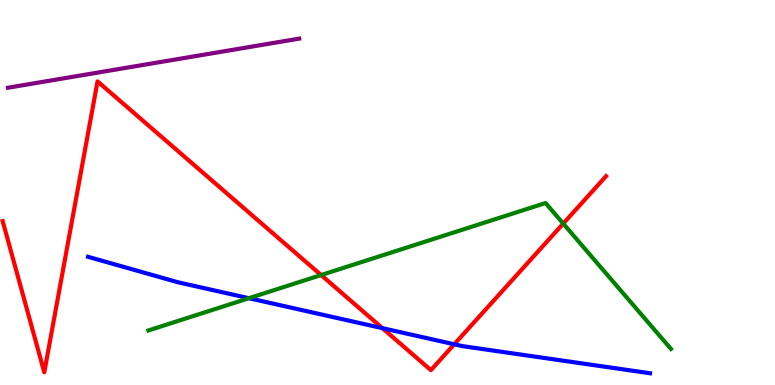[{'lines': ['blue', 'red'], 'intersections': [{'x': 4.93, 'y': 1.48}, {'x': 5.86, 'y': 1.06}]}, {'lines': ['green', 'red'], 'intersections': [{'x': 4.14, 'y': 2.86}, {'x': 7.27, 'y': 4.19}]}, {'lines': ['purple', 'red'], 'intersections': []}, {'lines': ['blue', 'green'], 'intersections': [{'x': 3.21, 'y': 2.25}]}, {'lines': ['blue', 'purple'], 'intersections': []}, {'lines': ['green', 'purple'], 'intersections': []}]